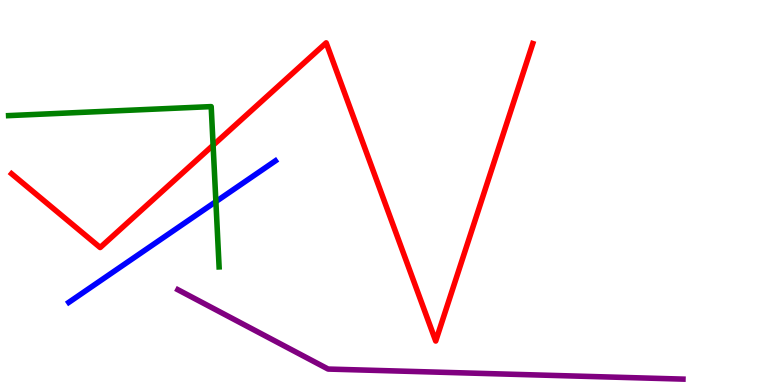[{'lines': ['blue', 'red'], 'intersections': []}, {'lines': ['green', 'red'], 'intersections': [{'x': 2.75, 'y': 6.23}]}, {'lines': ['purple', 'red'], 'intersections': []}, {'lines': ['blue', 'green'], 'intersections': [{'x': 2.79, 'y': 4.76}]}, {'lines': ['blue', 'purple'], 'intersections': []}, {'lines': ['green', 'purple'], 'intersections': []}]